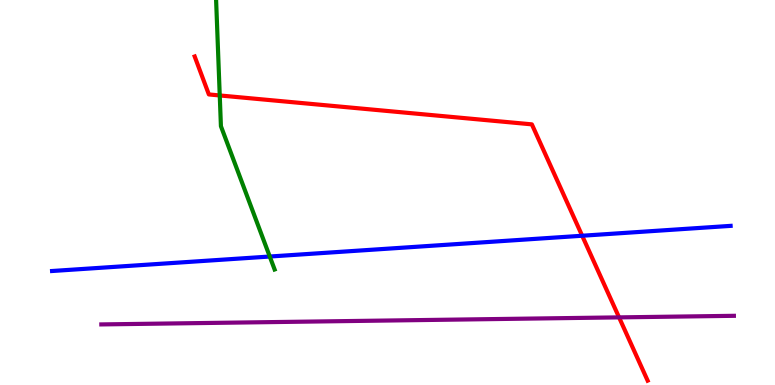[{'lines': ['blue', 'red'], 'intersections': [{'x': 7.51, 'y': 3.88}]}, {'lines': ['green', 'red'], 'intersections': [{'x': 2.84, 'y': 7.52}]}, {'lines': ['purple', 'red'], 'intersections': [{'x': 7.99, 'y': 1.76}]}, {'lines': ['blue', 'green'], 'intersections': [{'x': 3.48, 'y': 3.34}]}, {'lines': ['blue', 'purple'], 'intersections': []}, {'lines': ['green', 'purple'], 'intersections': []}]